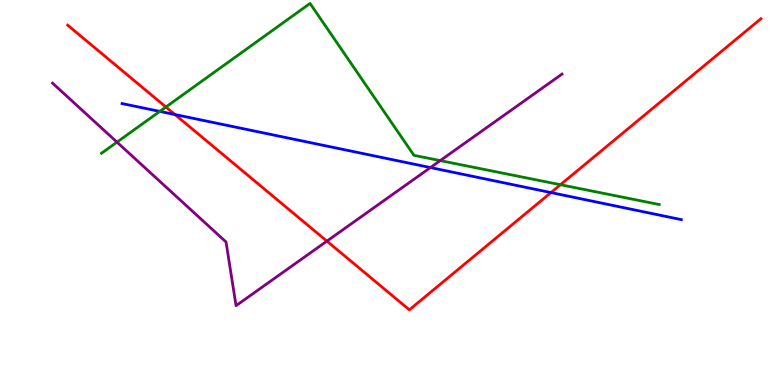[{'lines': ['blue', 'red'], 'intersections': [{'x': 2.26, 'y': 7.02}, {'x': 7.11, 'y': 5.0}]}, {'lines': ['green', 'red'], 'intersections': [{'x': 2.14, 'y': 7.22}, {'x': 7.23, 'y': 5.2}]}, {'lines': ['purple', 'red'], 'intersections': [{'x': 4.22, 'y': 3.74}]}, {'lines': ['blue', 'green'], 'intersections': [{'x': 2.06, 'y': 7.11}]}, {'lines': ['blue', 'purple'], 'intersections': [{'x': 5.55, 'y': 5.65}]}, {'lines': ['green', 'purple'], 'intersections': [{'x': 1.51, 'y': 6.31}, {'x': 5.68, 'y': 5.83}]}]